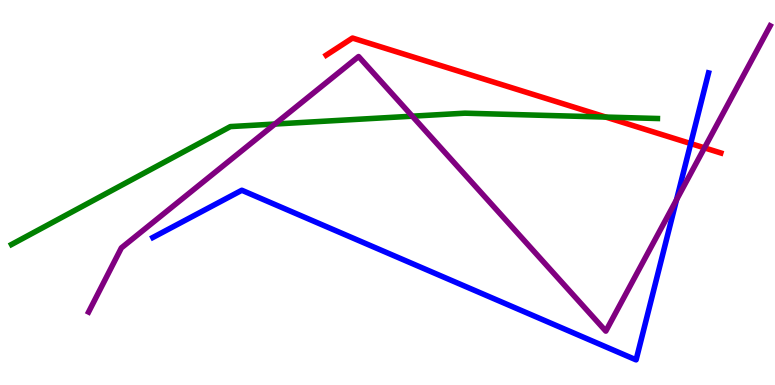[{'lines': ['blue', 'red'], 'intersections': [{'x': 8.91, 'y': 6.27}]}, {'lines': ['green', 'red'], 'intersections': [{'x': 7.82, 'y': 6.96}]}, {'lines': ['purple', 'red'], 'intersections': [{'x': 9.09, 'y': 6.16}]}, {'lines': ['blue', 'green'], 'intersections': []}, {'lines': ['blue', 'purple'], 'intersections': [{'x': 8.73, 'y': 4.81}]}, {'lines': ['green', 'purple'], 'intersections': [{'x': 3.55, 'y': 6.78}, {'x': 5.32, 'y': 6.98}]}]